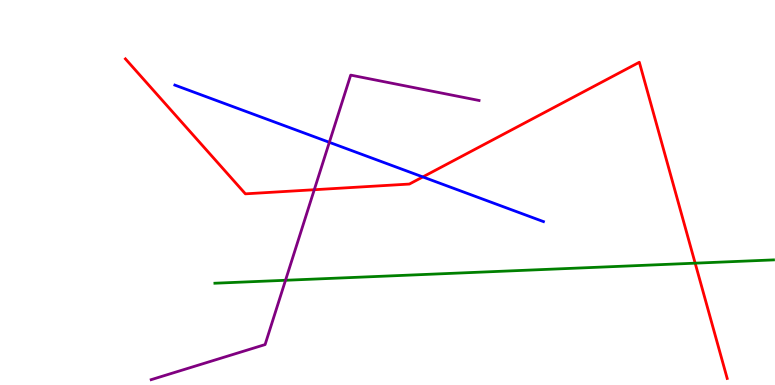[{'lines': ['blue', 'red'], 'intersections': [{'x': 5.46, 'y': 5.4}]}, {'lines': ['green', 'red'], 'intersections': [{'x': 8.97, 'y': 3.16}]}, {'lines': ['purple', 'red'], 'intersections': [{'x': 4.06, 'y': 5.07}]}, {'lines': ['blue', 'green'], 'intersections': []}, {'lines': ['blue', 'purple'], 'intersections': [{'x': 4.25, 'y': 6.3}]}, {'lines': ['green', 'purple'], 'intersections': [{'x': 3.68, 'y': 2.72}]}]